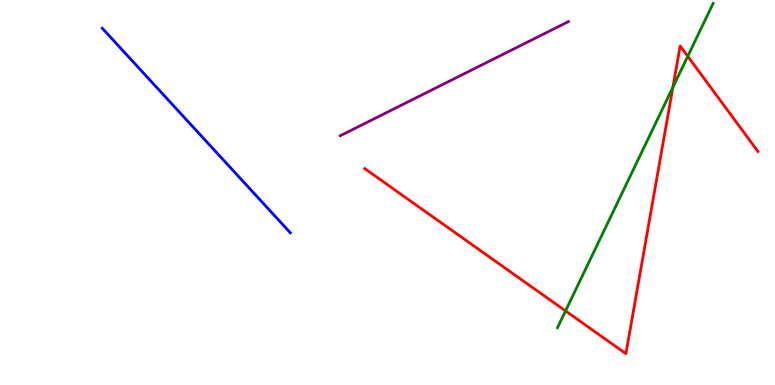[{'lines': ['blue', 'red'], 'intersections': []}, {'lines': ['green', 'red'], 'intersections': [{'x': 7.3, 'y': 1.92}, {'x': 8.68, 'y': 7.73}, {'x': 8.87, 'y': 8.54}]}, {'lines': ['purple', 'red'], 'intersections': []}, {'lines': ['blue', 'green'], 'intersections': []}, {'lines': ['blue', 'purple'], 'intersections': []}, {'lines': ['green', 'purple'], 'intersections': []}]